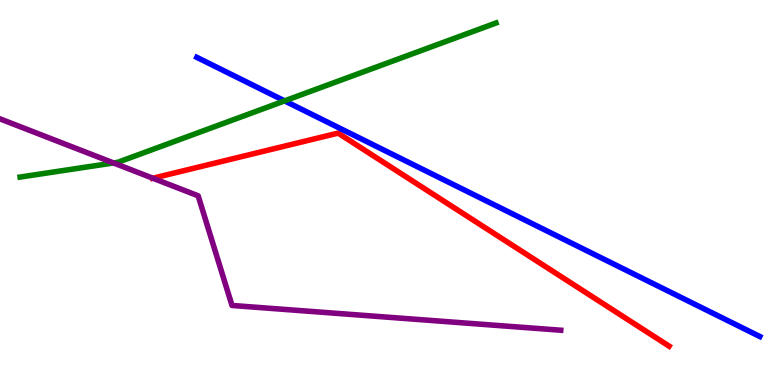[{'lines': ['blue', 'red'], 'intersections': []}, {'lines': ['green', 'red'], 'intersections': []}, {'lines': ['purple', 'red'], 'intersections': [{'x': 1.97, 'y': 5.37}]}, {'lines': ['blue', 'green'], 'intersections': [{'x': 3.67, 'y': 7.38}]}, {'lines': ['blue', 'purple'], 'intersections': []}, {'lines': ['green', 'purple'], 'intersections': [{'x': 1.46, 'y': 5.77}]}]